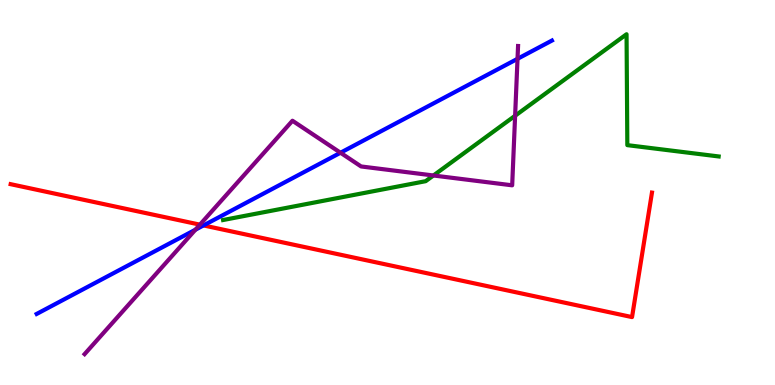[{'lines': ['blue', 'red'], 'intersections': [{'x': 2.63, 'y': 4.14}]}, {'lines': ['green', 'red'], 'intersections': []}, {'lines': ['purple', 'red'], 'intersections': [{'x': 2.58, 'y': 4.16}]}, {'lines': ['blue', 'green'], 'intersections': []}, {'lines': ['blue', 'purple'], 'intersections': [{'x': 2.52, 'y': 4.03}, {'x': 4.39, 'y': 6.03}, {'x': 6.68, 'y': 8.47}]}, {'lines': ['green', 'purple'], 'intersections': [{'x': 5.59, 'y': 5.44}, {'x': 6.65, 'y': 6.99}]}]